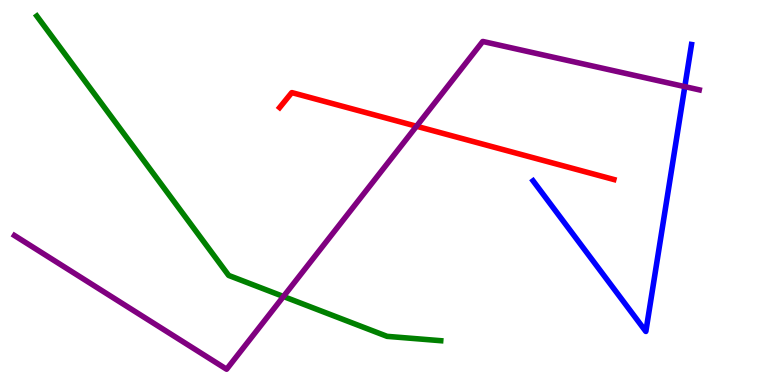[{'lines': ['blue', 'red'], 'intersections': []}, {'lines': ['green', 'red'], 'intersections': []}, {'lines': ['purple', 'red'], 'intersections': [{'x': 5.37, 'y': 6.72}]}, {'lines': ['blue', 'green'], 'intersections': []}, {'lines': ['blue', 'purple'], 'intersections': [{'x': 8.84, 'y': 7.75}]}, {'lines': ['green', 'purple'], 'intersections': [{'x': 3.66, 'y': 2.3}]}]